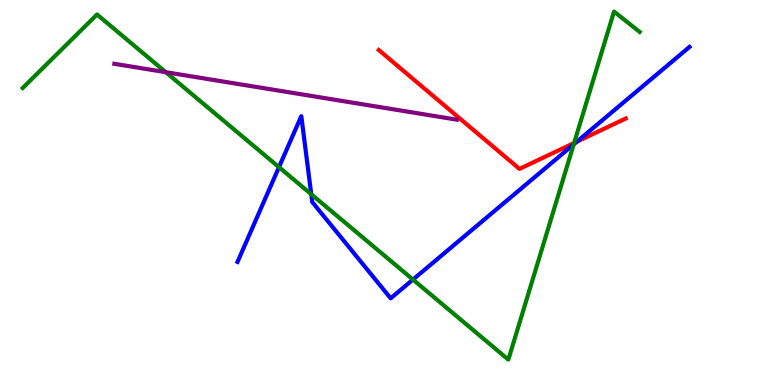[{'lines': ['blue', 'red'], 'intersections': [{'x': 7.44, 'y': 6.32}]}, {'lines': ['green', 'red'], 'intersections': [{'x': 7.41, 'y': 6.29}]}, {'lines': ['purple', 'red'], 'intersections': []}, {'lines': ['blue', 'green'], 'intersections': [{'x': 3.6, 'y': 5.66}, {'x': 4.02, 'y': 4.95}, {'x': 5.33, 'y': 2.74}, {'x': 7.4, 'y': 6.25}]}, {'lines': ['blue', 'purple'], 'intersections': []}, {'lines': ['green', 'purple'], 'intersections': [{'x': 2.14, 'y': 8.13}]}]